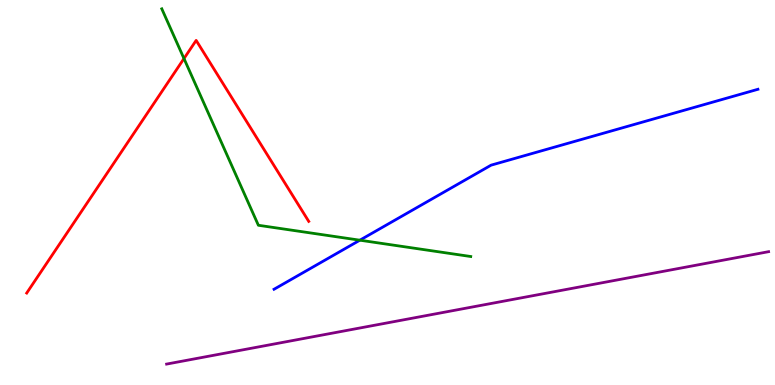[{'lines': ['blue', 'red'], 'intersections': []}, {'lines': ['green', 'red'], 'intersections': [{'x': 2.37, 'y': 8.48}]}, {'lines': ['purple', 'red'], 'intersections': []}, {'lines': ['blue', 'green'], 'intersections': [{'x': 4.64, 'y': 3.76}]}, {'lines': ['blue', 'purple'], 'intersections': []}, {'lines': ['green', 'purple'], 'intersections': []}]